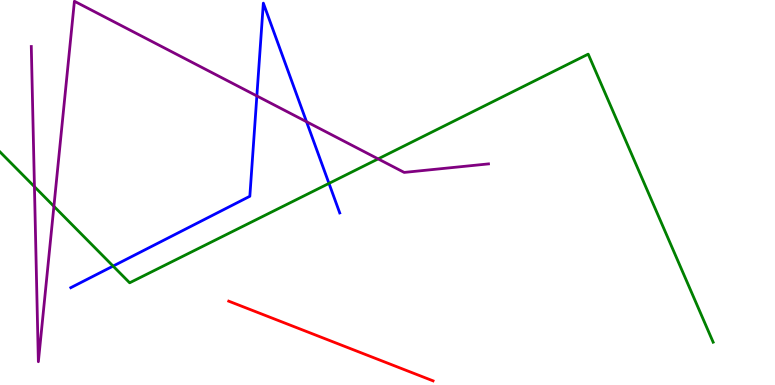[{'lines': ['blue', 'red'], 'intersections': []}, {'lines': ['green', 'red'], 'intersections': []}, {'lines': ['purple', 'red'], 'intersections': []}, {'lines': ['blue', 'green'], 'intersections': [{'x': 1.46, 'y': 3.09}, {'x': 4.24, 'y': 5.24}]}, {'lines': ['blue', 'purple'], 'intersections': [{'x': 3.31, 'y': 7.51}, {'x': 3.96, 'y': 6.84}]}, {'lines': ['green', 'purple'], 'intersections': [{'x': 0.444, 'y': 5.15}, {'x': 0.696, 'y': 4.64}, {'x': 4.88, 'y': 5.87}]}]